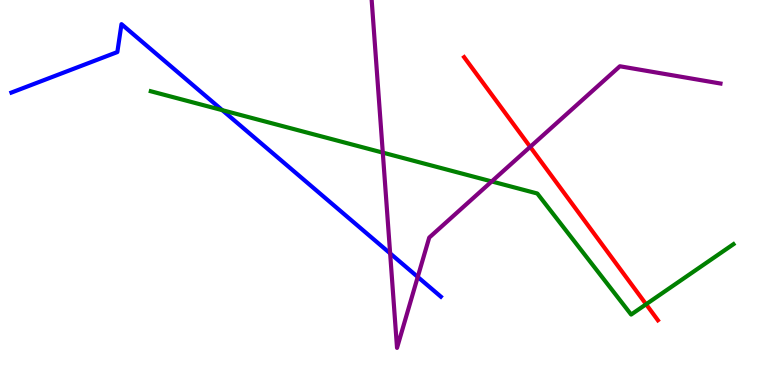[{'lines': ['blue', 'red'], 'intersections': []}, {'lines': ['green', 'red'], 'intersections': [{'x': 8.34, 'y': 2.1}]}, {'lines': ['purple', 'red'], 'intersections': [{'x': 6.84, 'y': 6.19}]}, {'lines': ['blue', 'green'], 'intersections': [{'x': 2.87, 'y': 7.14}]}, {'lines': ['blue', 'purple'], 'intersections': [{'x': 5.03, 'y': 3.42}, {'x': 5.39, 'y': 2.81}]}, {'lines': ['green', 'purple'], 'intersections': [{'x': 4.94, 'y': 6.04}, {'x': 6.34, 'y': 5.29}]}]